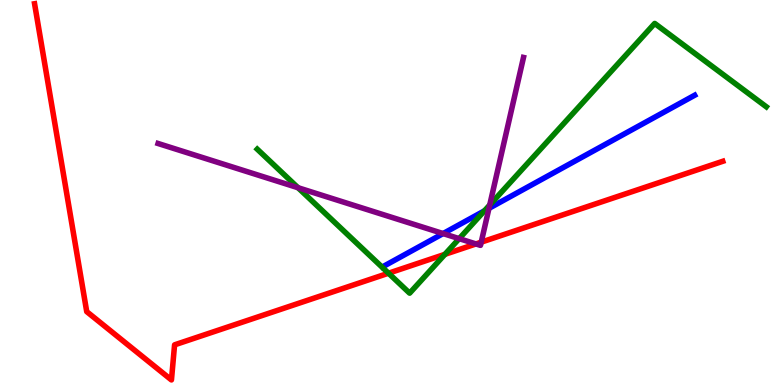[{'lines': ['blue', 'red'], 'intersections': []}, {'lines': ['green', 'red'], 'intersections': [{'x': 5.01, 'y': 2.9}, {'x': 5.74, 'y': 3.39}]}, {'lines': ['purple', 'red'], 'intersections': [{'x': 6.14, 'y': 3.66}, {'x': 6.21, 'y': 3.71}]}, {'lines': ['blue', 'green'], 'intersections': [{'x': 6.25, 'y': 4.52}]}, {'lines': ['blue', 'purple'], 'intersections': [{'x': 5.72, 'y': 3.93}, {'x': 6.31, 'y': 4.59}]}, {'lines': ['green', 'purple'], 'intersections': [{'x': 3.85, 'y': 5.12}, {'x': 5.92, 'y': 3.8}, {'x': 6.32, 'y': 4.67}]}]